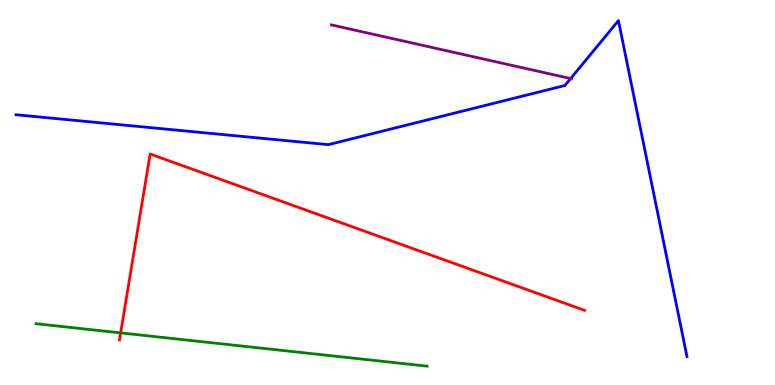[{'lines': ['blue', 'red'], 'intersections': []}, {'lines': ['green', 'red'], 'intersections': [{'x': 1.56, 'y': 1.35}]}, {'lines': ['purple', 'red'], 'intersections': []}, {'lines': ['blue', 'green'], 'intersections': []}, {'lines': ['blue', 'purple'], 'intersections': [{'x': 7.36, 'y': 7.96}]}, {'lines': ['green', 'purple'], 'intersections': []}]